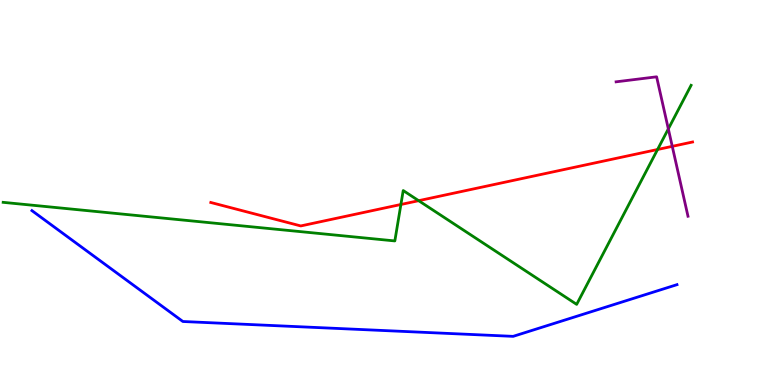[{'lines': ['blue', 'red'], 'intersections': []}, {'lines': ['green', 'red'], 'intersections': [{'x': 5.17, 'y': 4.69}, {'x': 5.4, 'y': 4.79}, {'x': 8.48, 'y': 6.12}]}, {'lines': ['purple', 'red'], 'intersections': [{'x': 8.67, 'y': 6.2}]}, {'lines': ['blue', 'green'], 'intersections': []}, {'lines': ['blue', 'purple'], 'intersections': []}, {'lines': ['green', 'purple'], 'intersections': [{'x': 8.62, 'y': 6.65}]}]